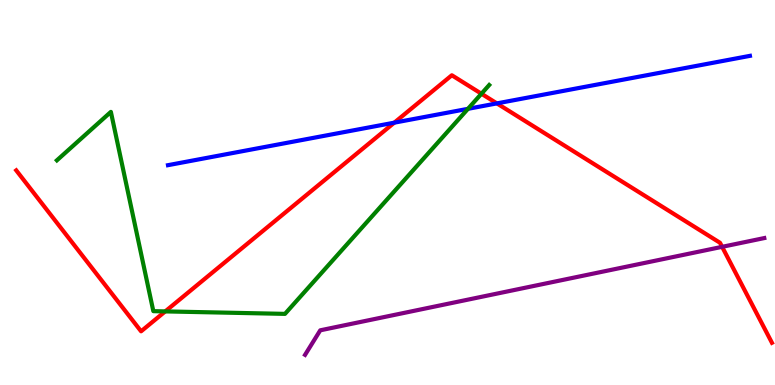[{'lines': ['blue', 'red'], 'intersections': [{'x': 5.09, 'y': 6.81}, {'x': 6.41, 'y': 7.31}]}, {'lines': ['green', 'red'], 'intersections': [{'x': 2.13, 'y': 1.91}, {'x': 6.21, 'y': 7.57}]}, {'lines': ['purple', 'red'], 'intersections': [{'x': 9.32, 'y': 3.59}]}, {'lines': ['blue', 'green'], 'intersections': [{'x': 6.04, 'y': 7.17}]}, {'lines': ['blue', 'purple'], 'intersections': []}, {'lines': ['green', 'purple'], 'intersections': []}]